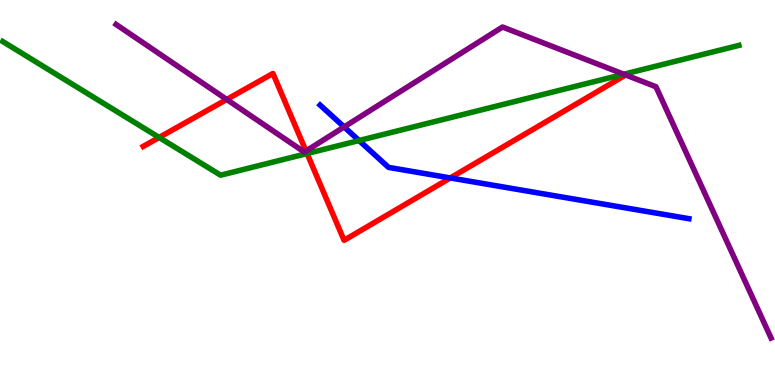[{'lines': ['blue', 'red'], 'intersections': [{'x': 5.81, 'y': 5.38}]}, {'lines': ['green', 'red'], 'intersections': [{'x': 2.05, 'y': 6.43}, {'x': 3.96, 'y': 6.01}]}, {'lines': ['purple', 'red'], 'intersections': [{'x': 2.93, 'y': 7.42}, {'x': 3.95, 'y': 6.08}]}, {'lines': ['blue', 'green'], 'intersections': [{'x': 4.63, 'y': 6.35}]}, {'lines': ['blue', 'purple'], 'intersections': [{'x': 4.44, 'y': 6.7}]}, {'lines': ['green', 'purple'], 'intersections': [{'x': 8.05, 'y': 8.07}]}]